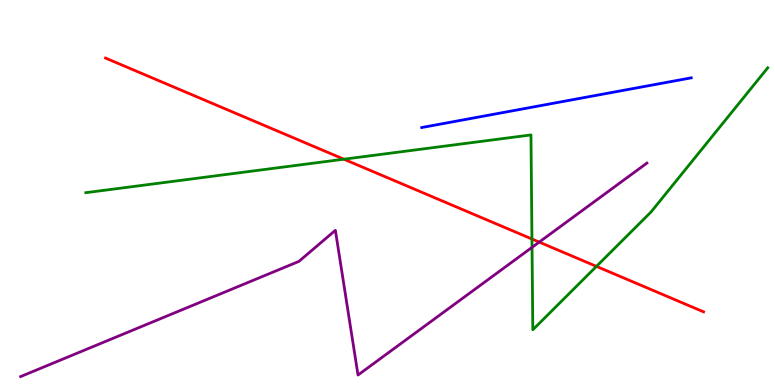[{'lines': ['blue', 'red'], 'intersections': []}, {'lines': ['green', 'red'], 'intersections': [{'x': 4.44, 'y': 5.86}, {'x': 6.86, 'y': 3.79}, {'x': 7.7, 'y': 3.08}]}, {'lines': ['purple', 'red'], 'intersections': [{'x': 6.96, 'y': 3.71}]}, {'lines': ['blue', 'green'], 'intersections': []}, {'lines': ['blue', 'purple'], 'intersections': []}, {'lines': ['green', 'purple'], 'intersections': [{'x': 6.86, 'y': 3.58}]}]